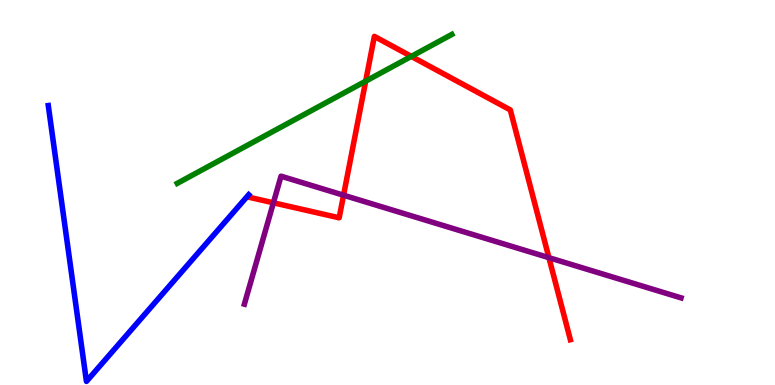[{'lines': ['blue', 'red'], 'intersections': []}, {'lines': ['green', 'red'], 'intersections': [{'x': 4.72, 'y': 7.89}, {'x': 5.31, 'y': 8.54}]}, {'lines': ['purple', 'red'], 'intersections': [{'x': 3.53, 'y': 4.73}, {'x': 4.43, 'y': 4.93}, {'x': 7.08, 'y': 3.31}]}, {'lines': ['blue', 'green'], 'intersections': []}, {'lines': ['blue', 'purple'], 'intersections': []}, {'lines': ['green', 'purple'], 'intersections': []}]